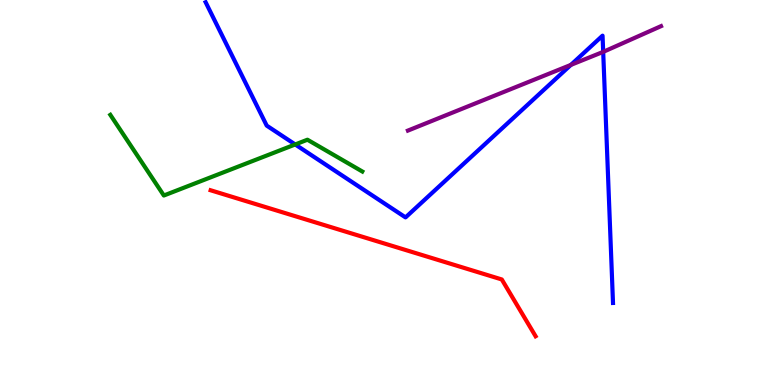[{'lines': ['blue', 'red'], 'intersections': []}, {'lines': ['green', 'red'], 'intersections': []}, {'lines': ['purple', 'red'], 'intersections': []}, {'lines': ['blue', 'green'], 'intersections': [{'x': 3.81, 'y': 6.25}]}, {'lines': ['blue', 'purple'], 'intersections': [{'x': 7.37, 'y': 8.31}, {'x': 7.78, 'y': 8.65}]}, {'lines': ['green', 'purple'], 'intersections': []}]